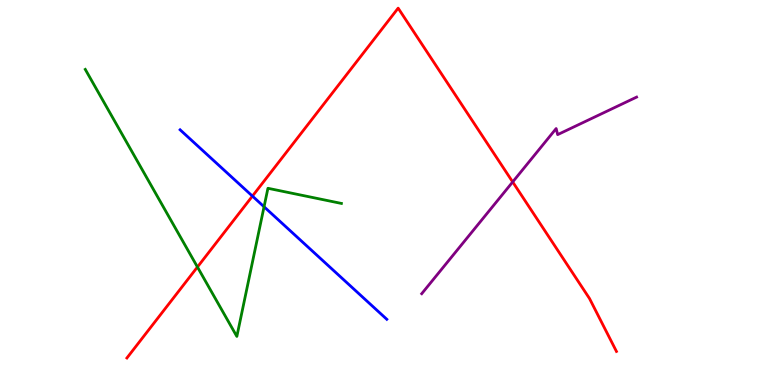[{'lines': ['blue', 'red'], 'intersections': [{'x': 3.26, 'y': 4.91}]}, {'lines': ['green', 'red'], 'intersections': [{'x': 2.55, 'y': 3.06}]}, {'lines': ['purple', 'red'], 'intersections': [{'x': 6.62, 'y': 5.27}]}, {'lines': ['blue', 'green'], 'intersections': [{'x': 3.41, 'y': 4.63}]}, {'lines': ['blue', 'purple'], 'intersections': []}, {'lines': ['green', 'purple'], 'intersections': []}]